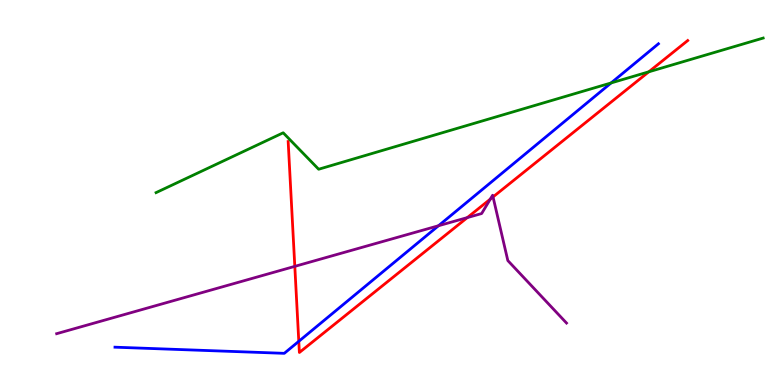[{'lines': ['blue', 'red'], 'intersections': [{'x': 3.86, 'y': 1.13}]}, {'lines': ['green', 'red'], 'intersections': [{'x': 8.37, 'y': 8.13}]}, {'lines': ['purple', 'red'], 'intersections': [{'x': 3.8, 'y': 3.08}, {'x': 6.03, 'y': 4.35}, {'x': 6.33, 'y': 4.83}, {'x': 6.36, 'y': 4.88}]}, {'lines': ['blue', 'green'], 'intersections': [{'x': 7.89, 'y': 7.85}]}, {'lines': ['blue', 'purple'], 'intersections': [{'x': 5.66, 'y': 4.14}]}, {'lines': ['green', 'purple'], 'intersections': []}]